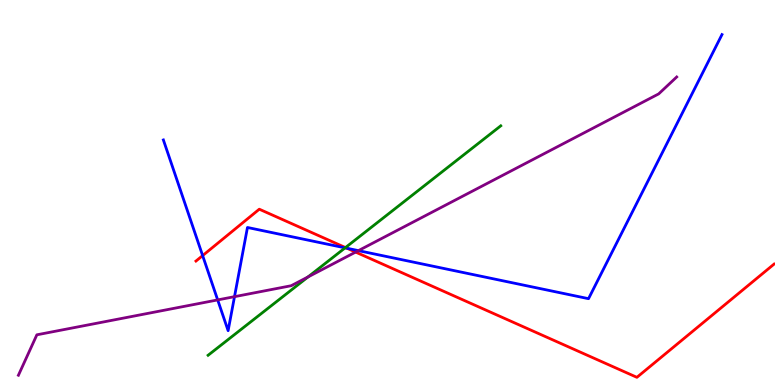[{'lines': ['blue', 'red'], 'intersections': [{'x': 2.61, 'y': 3.36}, {'x': 4.48, 'y': 3.55}]}, {'lines': ['green', 'red'], 'intersections': [{'x': 4.46, 'y': 3.57}]}, {'lines': ['purple', 'red'], 'intersections': [{'x': 4.59, 'y': 3.45}]}, {'lines': ['blue', 'green'], 'intersections': [{'x': 4.45, 'y': 3.56}]}, {'lines': ['blue', 'purple'], 'intersections': [{'x': 2.81, 'y': 2.21}, {'x': 3.03, 'y': 2.29}, {'x': 4.62, 'y': 3.49}]}, {'lines': ['green', 'purple'], 'intersections': [{'x': 3.97, 'y': 2.81}]}]